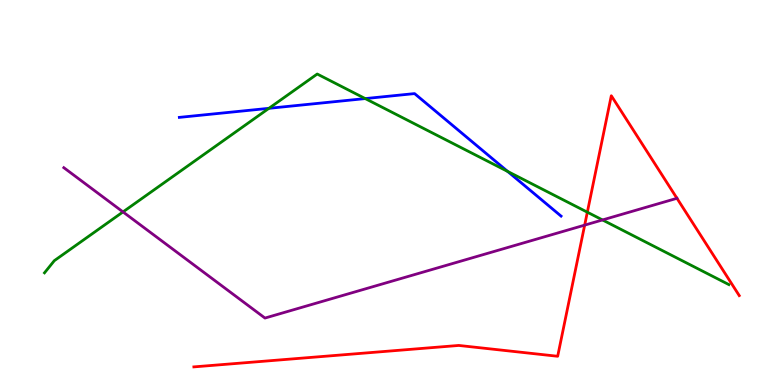[{'lines': ['blue', 'red'], 'intersections': []}, {'lines': ['green', 'red'], 'intersections': [{'x': 7.58, 'y': 4.49}]}, {'lines': ['purple', 'red'], 'intersections': [{'x': 7.54, 'y': 4.15}, {'x': 8.74, 'y': 4.85}]}, {'lines': ['blue', 'green'], 'intersections': [{'x': 3.47, 'y': 7.19}, {'x': 4.71, 'y': 7.44}, {'x': 6.55, 'y': 5.55}]}, {'lines': ['blue', 'purple'], 'intersections': []}, {'lines': ['green', 'purple'], 'intersections': [{'x': 1.59, 'y': 4.5}, {'x': 7.77, 'y': 4.29}]}]